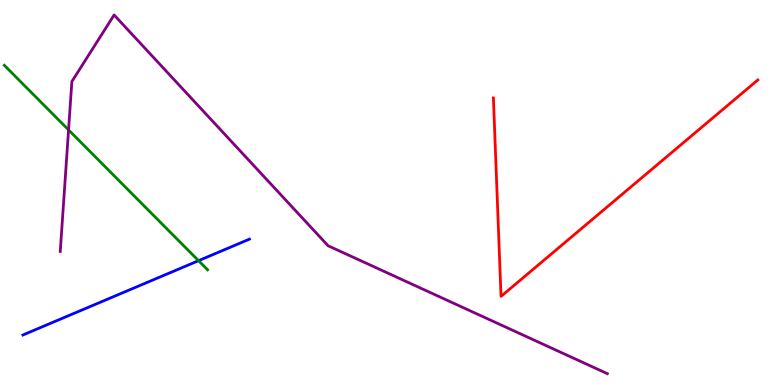[{'lines': ['blue', 'red'], 'intersections': []}, {'lines': ['green', 'red'], 'intersections': []}, {'lines': ['purple', 'red'], 'intersections': []}, {'lines': ['blue', 'green'], 'intersections': [{'x': 2.56, 'y': 3.23}]}, {'lines': ['blue', 'purple'], 'intersections': []}, {'lines': ['green', 'purple'], 'intersections': [{'x': 0.885, 'y': 6.63}]}]